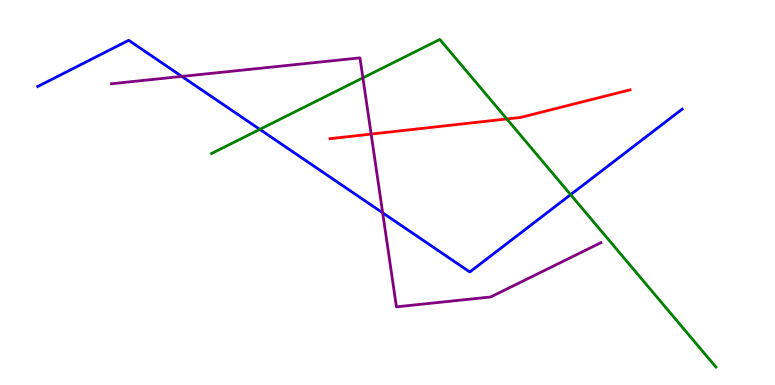[{'lines': ['blue', 'red'], 'intersections': []}, {'lines': ['green', 'red'], 'intersections': [{'x': 6.54, 'y': 6.91}]}, {'lines': ['purple', 'red'], 'intersections': [{'x': 4.79, 'y': 6.52}]}, {'lines': ['blue', 'green'], 'intersections': [{'x': 3.35, 'y': 6.64}, {'x': 7.36, 'y': 4.94}]}, {'lines': ['blue', 'purple'], 'intersections': [{'x': 2.35, 'y': 8.02}, {'x': 4.94, 'y': 4.47}]}, {'lines': ['green', 'purple'], 'intersections': [{'x': 4.68, 'y': 7.98}]}]